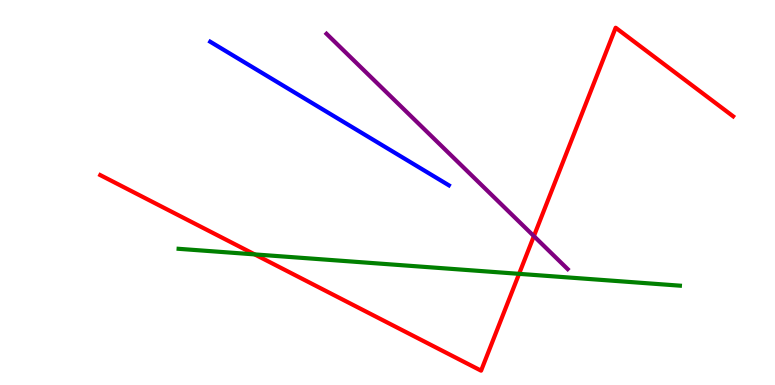[{'lines': ['blue', 'red'], 'intersections': []}, {'lines': ['green', 'red'], 'intersections': [{'x': 3.29, 'y': 3.39}, {'x': 6.7, 'y': 2.89}]}, {'lines': ['purple', 'red'], 'intersections': [{'x': 6.89, 'y': 3.87}]}, {'lines': ['blue', 'green'], 'intersections': []}, {'lines': ['blue', 'purple'], 'intersections': []}, {'lines': ['green', 'purple'], 'intersections': []}]